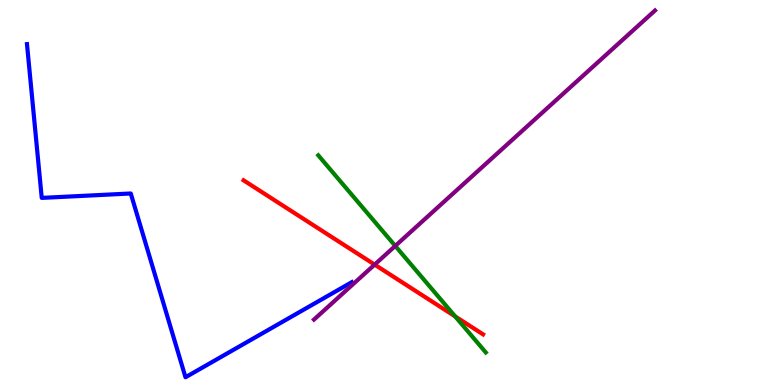[{'lines': ['blue', 'red'], 'intersections': []}, {'lines': ['green', 'red'], 'intersections': [{'x': 5.87, 'y': 1.78}]}, {'lines': ['purple', 'red'], 'intersections': [{'x': 4.83, 'y': 3.13}]}, {'lines': ['blue', 'green'], 'intersections': []}, {'lines': ['blue', 'purple'], 'intersections': []}, {'lines': ['green', 'purple'], 'intersections': [{'x': 5.1, 'y': 3.61}]}]